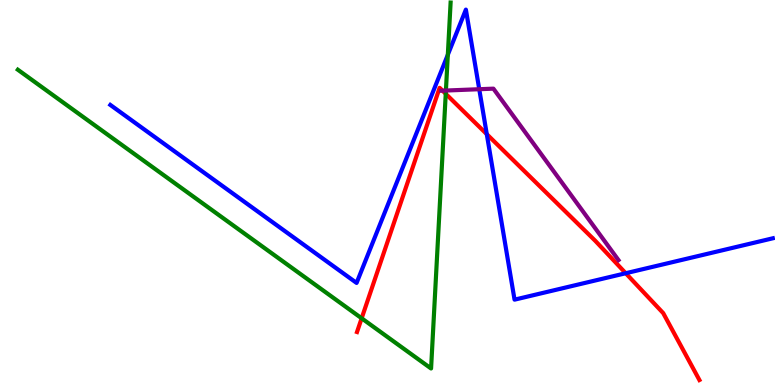[{'lines': ['blue', 'red'], 'intersections': [{'x': 6.28, 'y': 6.52}, {'x': 8.07, 'y': 2.9}]}, {'lines': ['green', 'red'], 'intersections': [{'x': 4.67, 'y': 1.73}, {'x': 5.75, 'y': 7.56}]}, {'lines': ['purple', 'red'], 'intersections': [{'x': 5.71, 'y': 7.64}]}, {'lines': ['blue', 'green'], 'intersections': [{'x': 5.78, 'y': 8.58}]}, {'lines': ['blue', 'purple'], 'intersections': [{'x': 6.18, 'y': 7.68}]}, {'lines': ['green', 'purple'], 'intersections': [{'x': 5.75, 'y': 7.65}]}]